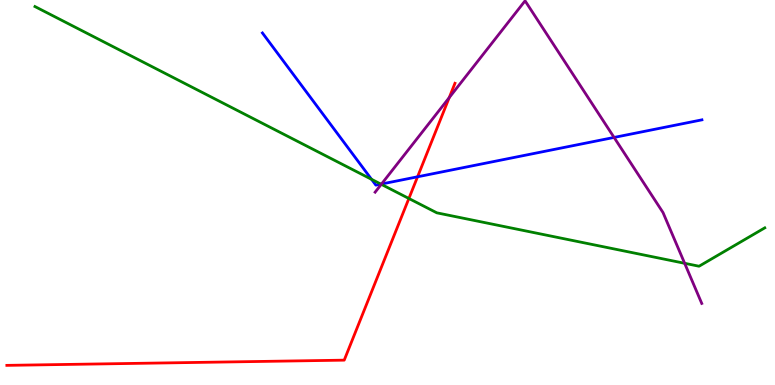[{'lines': ['blue', 'red'], 'intersections': [{'x': 5.39, 'y': 5.41}]}, {'lines': ['green', 'red'], 'intersections': [{'x': 5.28, 'y': 4.84}]}, {'lines': ['purple', 'red'], 'intersections': [{'x': 5.8, 'y': 7.46}]}, {'lines': ['blue', 'green'], 'intersections': [{'x': 4.79, 'y': 5.34}, {'x': 4.92, 'y': 5.22}]}, {'lines': ['blue', 'purple'], 'intersections': [{'x': 4.92, 'y': 5.22}, {'x': 7.92, 'y': 6.43}]}, {'lines': ['green', 'purple'], 'intersections': [{'x': 4.92, 'y': 5.21}, {'x': 8.83, 'y': 3.16}]}]